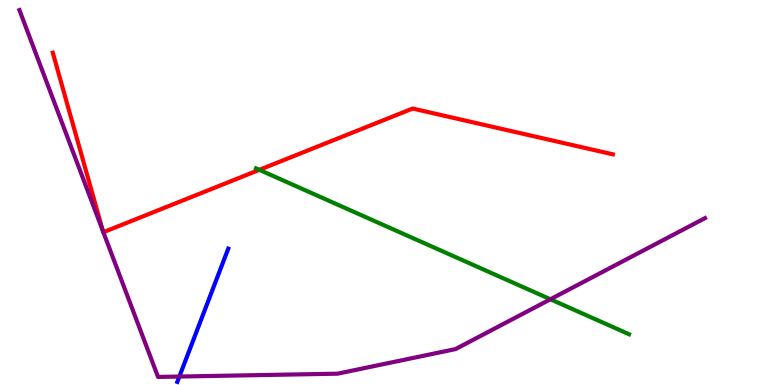[{'lines': ['blue', 'red'], 'intersections': []}, {'lines': ['green', 'red'], 'intersections': [{'x': 3.35, 'y': 5.59}]}, {'lines': ['purple', 'red'], 'intersections': [{'x': 1.33, 'y': 4.0}, {'x': 1.33, 'y': 3.97}]}, {'lines': ['blue', 'green'], 'intersections': []}, {'lines': ['blue', 'purple'], 'intersections': [{'x': 2.31, 'y': 0.22}]}, {'lines': ['green', 'purple'], 'intersections': [{'x': 7.1, 'y': 2.23}]}]